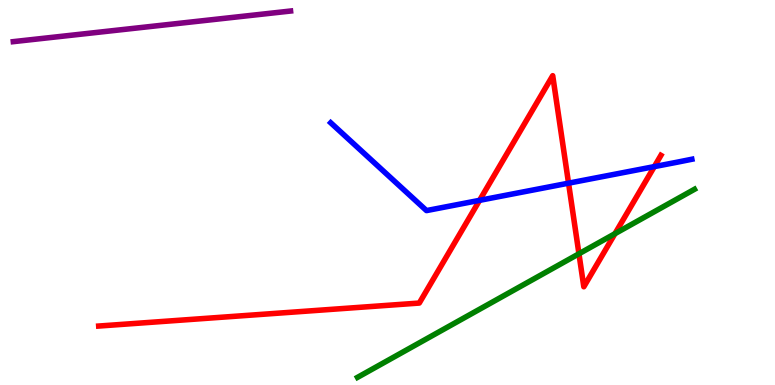[{'lines': ['blue', 'red'], 'intersections': [{'x': 6.19, 'y': 4.8}, {'x': 7.34, 'y': 5.24}, {'x': 8.44, 'y': 5.67}]}, {'lines': ['green', 'red'], 'intersections': [{'x': 7.47, 'y': 3.41}, {'x': 7.94, 'y': 3.93}]}, {'lines': ['purple', 'red'], 'intersections': []}, {'lines': ['blue', 'green'], 'intersections': []}, {'lines': ['blue', 'purple'], 'intersections': []}, {'lines': ['green', 'purple'], 'intersections': []}]